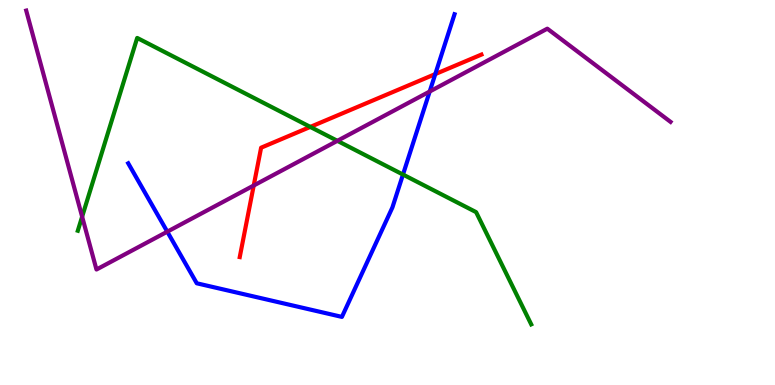[{'lines': ['blue', 'red'], 'intersections': [{'x': 5.62, 'y': 8.08}]}, {'lines': ['green', 'red'], 'intersections': [{'x': 4.0, 'y': 6.7}]}, {'lines': ['purple', 'red'], 'intersections': [{'x': 3.27, 'y': 5.18}]}, {'lines': ['blue', 'green'], 'intersections': [{'x': 5.2, 'y': 5.47}]}, {'lines': ['blue', 'purple'], 'intersections': [{'x': 2.16, 'y': 3.98}, {'x': 5.54, 'y': 7.62}]}, {'lines': ['green', 'purple'], 'intersections': [{'x': 1.06, 'y': 4.37}, {'x': 4.35, 'y': 6.34}]}]